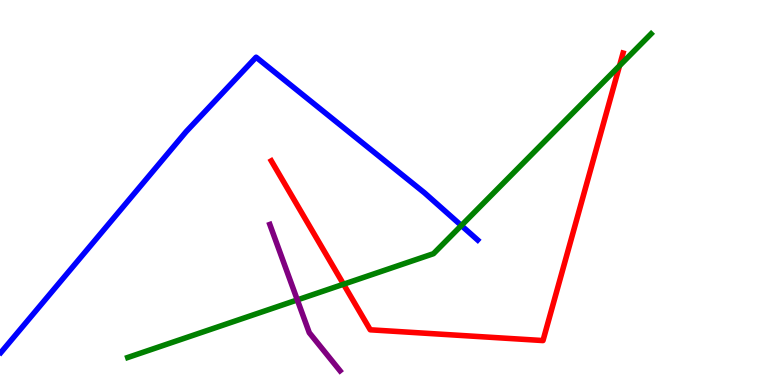[{'lines': ['blue', 'red'], 'intersections': []}, {'lines': ['green', 'red'], 'intersections': [{'x': 4.43, 'y': 2.62}, {'x': 7.99, 'y': 8.29}]}, {'lines': ['purple', 'red'], 'intersections': []}, {'lines': ['blue', 'green'], 'intersections': [{'x': 5.95, 'y': 4.14}]}, {'lines': ['blue', 'purple'], 'intersections': []}, {'lines': ['green', 'purple'], 'intersections': [{'x': 3.84, 'y': 2.21}]}]